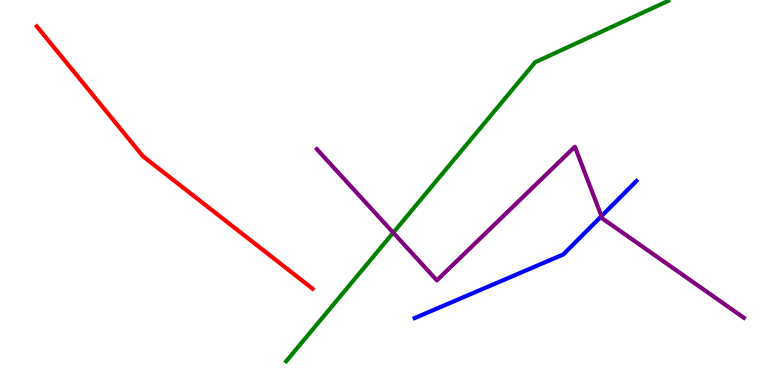[{'lines': ['blue', 'red'], 'intersections': []}, {'lines': ['green', 'red'], 'intersections': []}, {'lines': ['purple', 'red'], 'intersections': []}, {'lines': ['blue', 'green'], 'intersections': []}, {'lines': ['blue', 'purple'], 'intersections': [{'x': 7.76, 'y': 4.39}]}, {'lines': ['green', 'purple'], 'intersections': [{'x': 5.07, 'y': 3.96}]}]